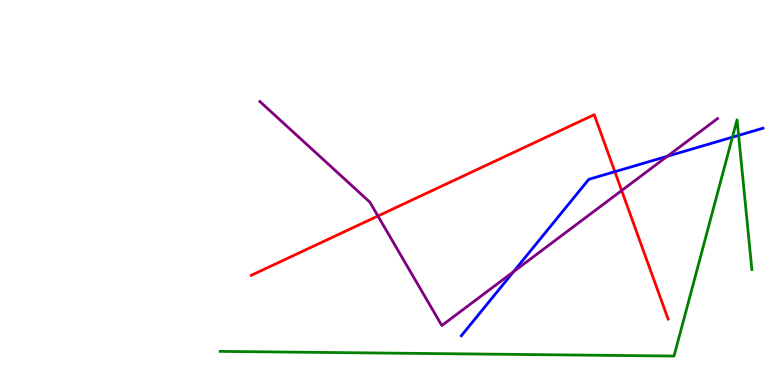[{'lines': ['blue', 'red'], 'intersections': [{'x': 7.93, 'y': 5.54}]}, {'lines': ['green', 'red'], 'intersections': []}, {'lines': ['purple', 'red'], 'intersections': [{'x': 4.88, 'y': 4.39}, {'x': 8.02, 'y': 5.05}]}, {'lines': ['blue', 'green'], 'intersections': [{'x': 9.45, 'y': 6.44}, {'x': 9.53, 'y': 6.48}]}, {'lines': ['blue', 'purple'], 'intersections': [{'x': 6.63, 'y': 2.94}, {'x': 8.61, 'y': 5.94}]}, {'lines': ['green', 'purple'], 'intersections': []}]